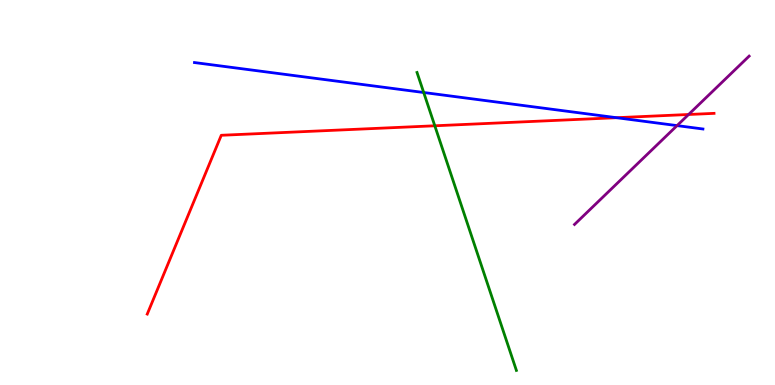[{'lines': ['blue', 'red'], 'intersections': [{'x': 7.96, 'y': 6.94}]}, {'lines': ['green', 'red'], 'intersections': [{'x': 5.61, 'y': 6.73}]}, {'lines': ['purple', 'red'], 'intersections': [{'x': 8.89, 'y': 7.03}]}, {'lines': ['blue', 'green'], 'intersections': [{'x': 5.47, 'y': 7.6}]}, {'lines': ['blue', 'purple'], 'intersections': [{'x': 8.74, 'y': 6.74}]}, {'lines': ['green', 'purple'], 'intersections': []}]